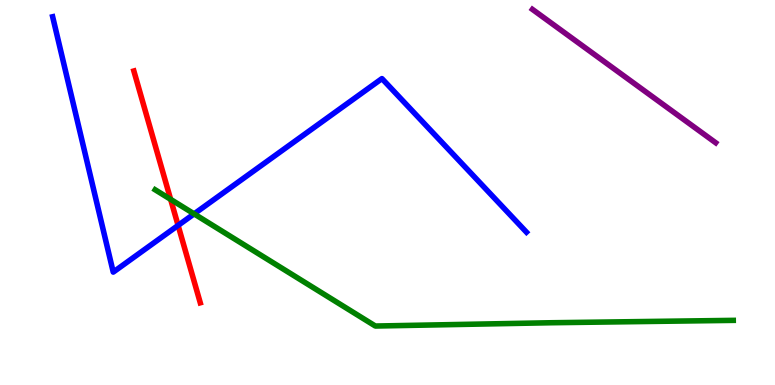[{'lines': ['blue', 'red'], 'intersections': [{'x': 2.3, 'y': 4.15}]}, {'lines': ['green', 'red'], 'intersections': [{'x': 2.2, 'y': 4.82}]}, {'lines': ['purple', 'red'], 'intersections': []}, {'lines': ['blue', 'green'], 'intersections': [{'x': 2.5, 'y': 4.44}]}, {'lines': ['blue', 'purple'], 'intersections': []}, {'lines': ['green', 'purple'], 'intersections': []}]